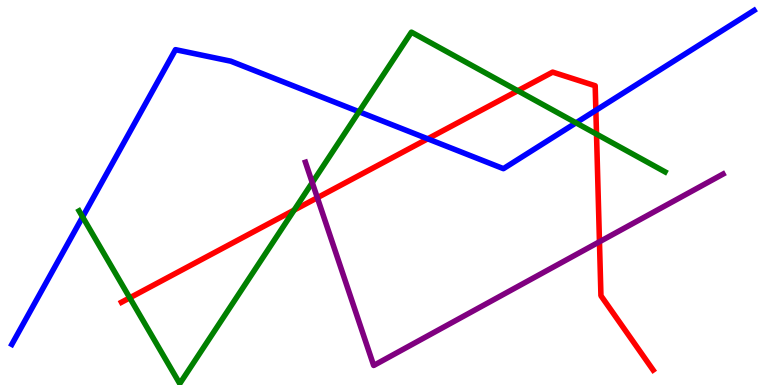[{'lines': ['blue', 'red'], 'intersections': [{'x': 5.52, 'y': 6.39}, {'x': 7.69, 'y': 7.14}]}, {'lines': ['green', 'red'], 'intersections': [{'x': 1.67, 'y': 2.26}, {'x': 3.8, 'y': 4.54}, {'x': 6.68, 'y': 7.64}, {'x': 7.7, 'y': 6.52}]}, {'lines': ['purple', 'red'], 'intersections': [{'x': 4.09, 'y': 4.86}, {'x': 7.73, 'y': 3.72}]}, {'lines': ['blue', 'green'], 'intersections': [{'x': 1.07, 'y': 4.36}, {'x': 4.63, 'y': 7.1}, {'x': 7.43, 'y': 6.81}]}, {'lines': ['blue', 'purple'], 'intersections': []}, {'lines': ['green', 'purple'], 'intersections': [{'x': 4.03, 'y': 5.26}]}]